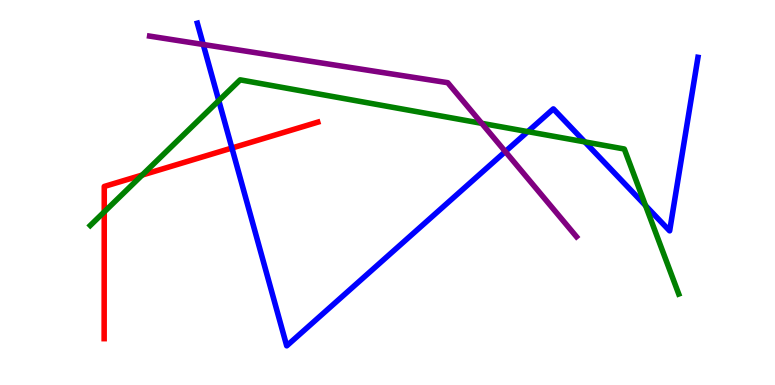[{'lines': ['blue', 'red'], 'intersections': [{'x': 2.99, 'y': 6.16}]}, {'lines': ['green', 'red'], 'intersections': [{'x': 1.35, 'y': 4.5}, {'x': 1.83, 'y': 5.45}]}, {'lines': ['purple', 'red'], 'intersections': []}, {'lines': ['blue', 'green'], 'intersections': [{'x': 2.82, 'y': 7.39}, {'x': 6.81, 'y': 6.58}, {'x': 7.55, 'y': 6.31}, {'x': 8.33, 'y': 4.66}]}, {'lines': ['blue', 'purple'], 'intersections': [{'x': 2.62, 'y': 8.84}, {'x': 6.52, 'y': 6.06}]}, {'lines': ['green', 'purple'], 'intersections': [{'x': 6.22, 'y': 6.8}]}]